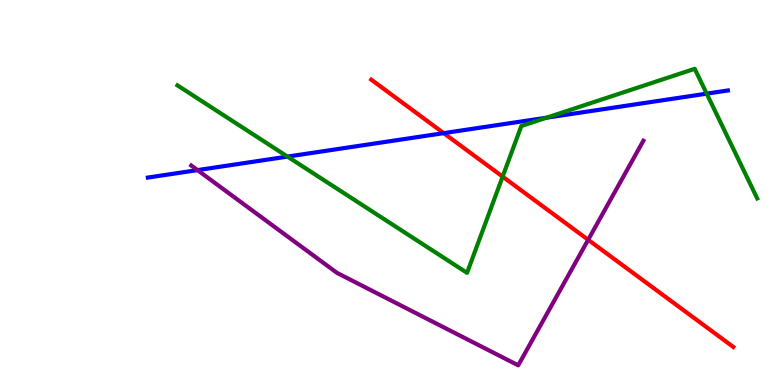[{'lines': ['blue', 'red'], 'intersections': [{'x': 5.73, 'y': 6.54}]}, {'lines': ['green', 'red'], 'intersections': [{'x': 6.49, 'y': 5.41}]}, {'lines': ['purple', 'red'], 'intersections': [{'x': 7.59, 'y': 3.77}]}, {'lines': ['blue', 'green'], 'intersections': [{'x': 3.71, 'y': 5.93}, {'x': 7.05, 'y': 6.94}, {'x': 9.12, 'y': 7.57}]}, {'lines': ['blue', 'purple'], 'intersections': [{'x': 2.55, 'y': 5.58}]}, {'lines': ['green', 'purple'], 'intersections': []}]